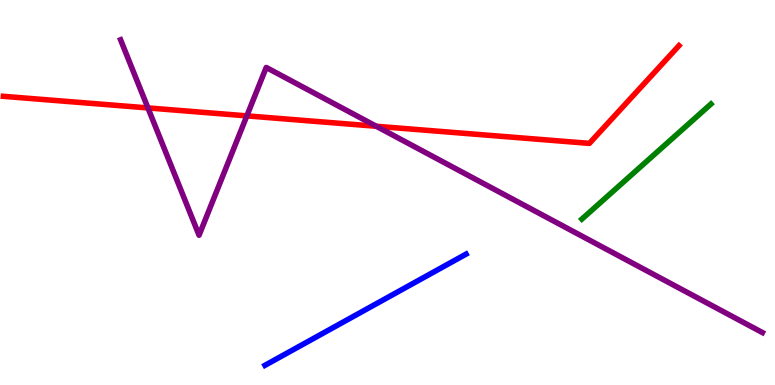[{'lines': ['blue', 'red'], 'intersections': []}, {'lines': ['green', 'red'], 'intersections': []}, {'lines': ['purple', 'red'], 'intersections': [{'x': 1.91, 'y': 7.2}, {'x': 3.19, 'y': 6.99}, {'x': 4.86, 'y': 6.72}]}, {'lines': ['blue', 'green'], 'intersections': []}, {'lines': ['blue', 'purple'], 'intersections': []}, {'lines': ['green', 'purple'], 'intersections': []}]